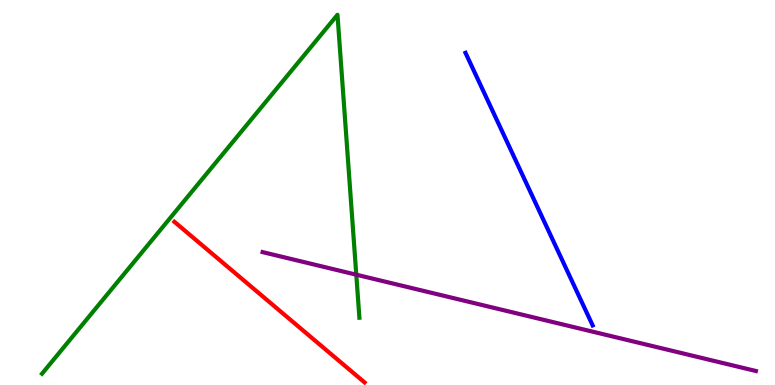[{'lines': ['blue', 'red'], 'intersections': []}, {'lines': ['green', 'red'], 'intersections': []}, {'lines': ['purple', 'red'], 'intersections': []}, {'lines': ['blue', 'green'], 'intersections': []}, {'lines': ['blue', 'purple'], 'intersections': []}, {'lines': ['green', 'purple'], 'intersections': [{'x': 4.6, 'y': 2.87}]}]